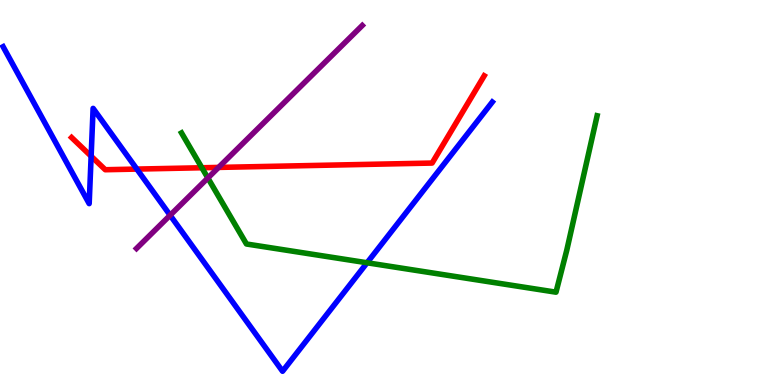[{'lines': ['blue', 'red'], 'intersections': [{'x': 1.18, 'y': 5.94}, {'x': 1.77, 'y': 5.61}]}, {'lines': ['green', 'red'], 'intersections': [{'x': 2.6, 'y': 5.64}]}, {'lines': ['purple', 'red'], 'intersections': [{'x': 2.82, 'y': 5.65}]}, {'lines': ['blue', 'green'], 'intersections': [{'x': 4.74, 'y': 3.17}]}, {'lines': ['blue', 'purple'], 'intersections': [{'x': 2.2, 'y': 4.41}]}, {'lines': ['green', 'purple'], 'intersections': [{'x': 2.68, 'y': 5.38}]}]